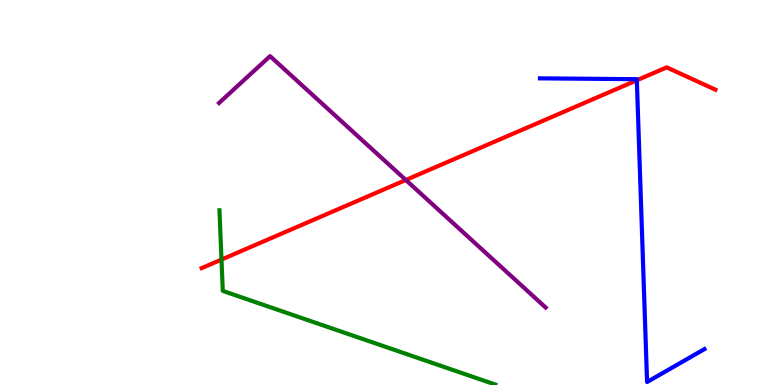[{'lines': ['blue', 'red'], 'intersections': [{'x': 8.22, 'y': 7.92}]}, {'lines': ['green', 'red'], 'intersections': [{'x': 2.86, 'y': 3.26}]}, {'lines': ['purple', 'red'], 'intersections': [{'x': 5.24, 'y': 5.33}]}, {'lines': ['blue', 'green'], 'intersections': []}, {'lines': ['blue', 'purple'], 'intersections': []}, {'lines': ['green', 'purple'], 'intersections': []}]